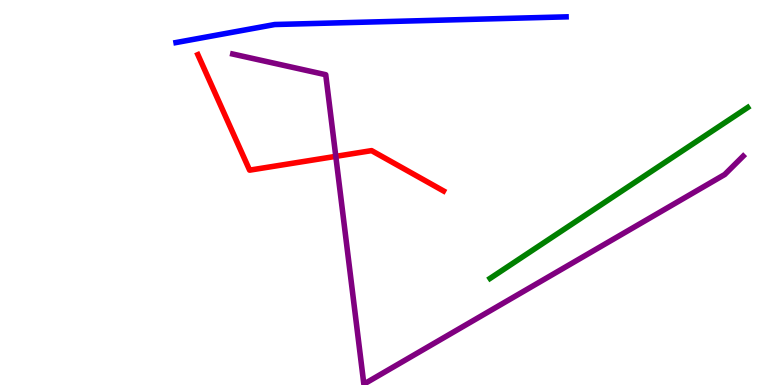[{'lines': ['blue', 'red'], 'intersections': []}, {'lines': ['green', 'red'], 'intersections': []}, {'lines': ['purple', 'red'], 'intersections': [{'x': 4.33, 'y': 5.94}]}, {'lines': ['blue', 'green'], 'intersections': []}, {'lines': ['blue', 'purple'], 'intersections': []}, {'lines': ['green', 'purple'], 'intersections': []}]